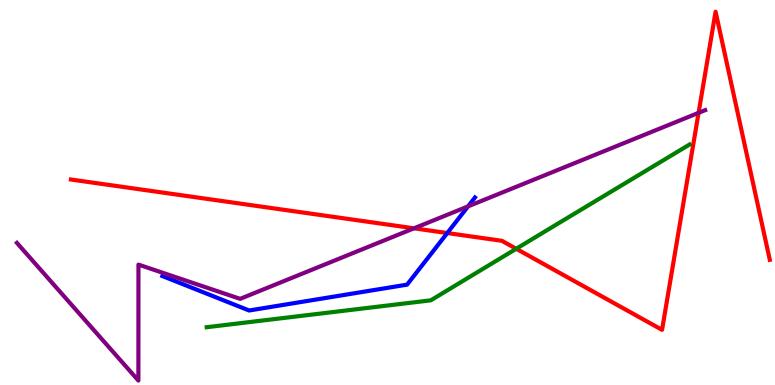[{'lines': ['blue', 'red'], 'intersections': [{'x': 5.77, 'y': 3.95}]}, {'lines': ['green', 'red'], 'intersections': [{'x': 6.66, 'y': 3.54}]}, {'lines': ['purple', 'red'], 'intersections': [{'x': 5.34, 'y': 4.07}, {'x': 9.01, 'y': 7.07}]}, {'lines': ['blue', 'green'], 'intersections': []}, {'lines': ['blue', 'purple'], 'intersections': [{'x': 6.04, 'y': 4.64}]}, {'lines': ['green', 'purple'], 'intersections': []}]